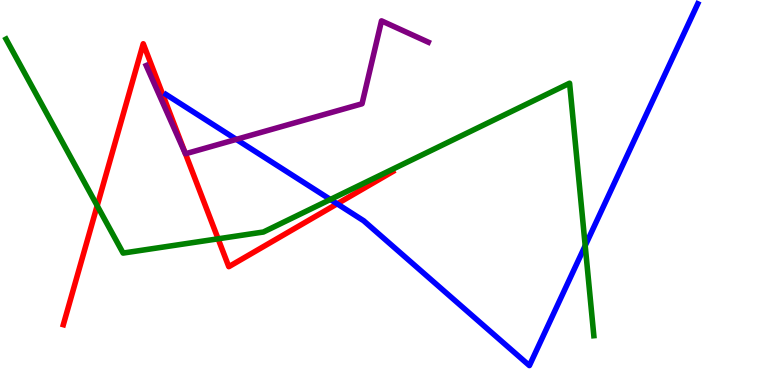[{'lines': ['blue', 'red'], 'intersections': [{'x': 4.35, 'y': 4.71}]}, {'lines': ['green', 'red'], 'intersections': [{'x': 1.25, 'y': 4.66}, {'x': 2.81, 'y': 3.8}]}, {'lines': ['purple', 'red'], 'intersections': [{'x': 2.39, 'y': 6.01}]}, {'lines': ['blue', 'green'], 'intersections': [{'x': 4.26, 'y': 4.82}, {'x': 7.55, 'y': 3.62}]}, {'lines': ['blue', 'purple'], 'intersections': [{'x': 3.05, 'y': 6.38}]}, {'lines': ['green', 'purple'], 'intersections': []}]